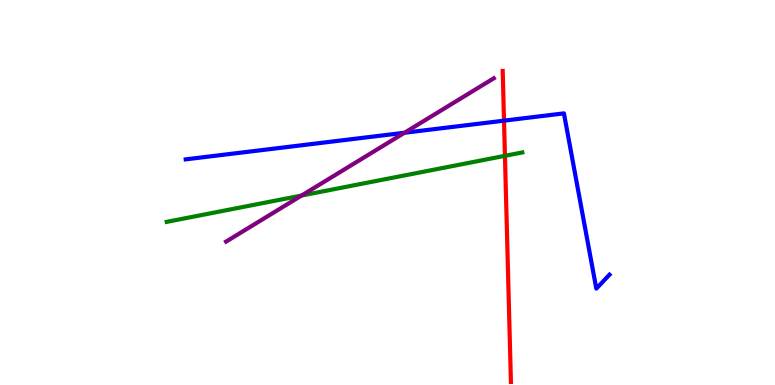[{'lines': ['blue', 'red'], 'intersections': [{'x': 6.5, 'y': 6.87}]}, {'lines': ['green', 'red'], 'intersections': [{'x': 6.52, 'y': 5.95}]}, {'lines': ['purple', 'red'], 'intersections': []}, {'lines': ['blue', 'green'], 'intersections': []}, {'lines': ['blue', 'purple'], 'intersections': [{'x': 5.22, 'y': 6.55}]}, {'lines': ['green', 'purple'], 'intersections': [{'x': 3.89, 'y': 4.92}]}]